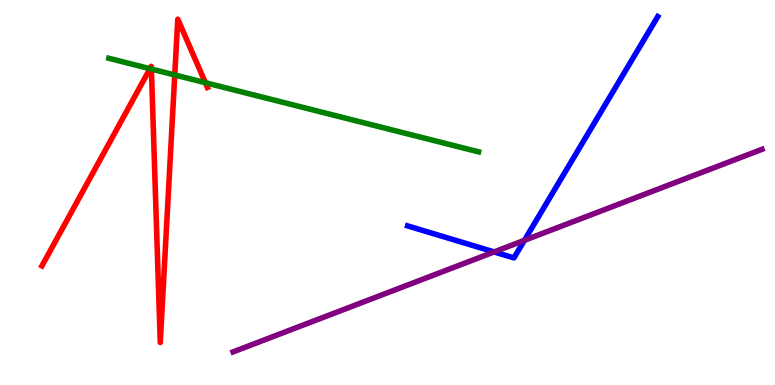[{'lines': ['blue', 'red'], 'intersections': []}, {'lines': ['green', 'red'], 'intersections': [{'x': 1.94, 'y': 8.22}, {'x': 1.95, 'y': 8.21}, {'x': 2.25, 'y': 8.05}, {'x': 2.65, 'y': 7.85}]}, {'lines': ['purple', 'red'], 'intersections': []}, {'lines': ['blue', 'green'], 'intersections': []}, {'lines': ['blue', 'purple'], 'intersections': [{'x': 6.38, 'y': 3.46}, {'x': 6.77, 'y': 3.76}]}, {'lines': ['green', 'purple'], 'intersections': []}]